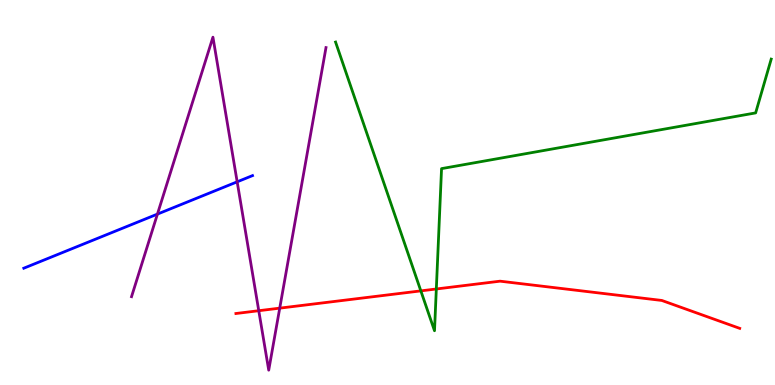[{'lines': ['blue', 'red'], 'intersections': []}, {'lines': ['green', 'red'], 'intersections': [{'x': 5.43, 'y': 2.44}, {'x': 5.63, 'y': 2.49}]}, {'lines': ['purple', 'red'], 'intersections': [{'x': 3.34, 'y': 1.93}, {'x': 3.61, 'y': 2.0}]}, {'lines': ['blue', 'green'], 'intersections': []}, {'lines': ['blue', 'purple'], 'intersections': [{'x': 2.03, 'y': 4.44}, {'x': 3.06, 'y': 5.28}]}, {'lines': ['green', 'purple'], 'intersections': []}]